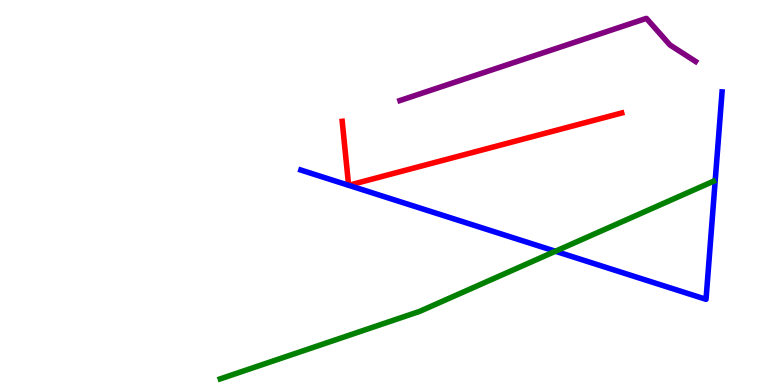[{'lines': ['blue', 'red'], 'intersections': [{'x': 4.5, 'y': 5.19}, {'x': 4.5, 'y': 5.19}]}, {'lines': ['green', 'red'], 'intersections': []}, {'lines': ['purple', 'red'], 'intersections': []}, {'lines': ['blue', 'green'], 'intersections': [{'x': 7.17, 'y': 3.47}]}, {'lines': ['blue', 'purple'], 'intersections': []}, {'lines': ['green', 'purple'], 'intersections': []}]